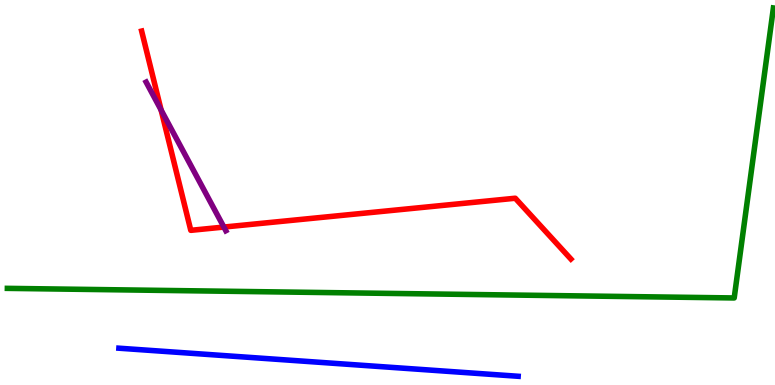[{'lines': ['blue', 'red'], 'intersections': []}, {'lines': ['green', 'red'], 'intersections': []}, {'lines': ['purple', 'red'], 'intersections': [{'x': 2.08, 'y': 7.14}, {'x': 2.89, 'y': 4.1}]}, {'lines': ['blue', 'green'], 'intersections': []}, {'lines': ['blue', 'purple'], 'intersections': []}, {'lines': ['green', 'purple'], 'intersections': []}]